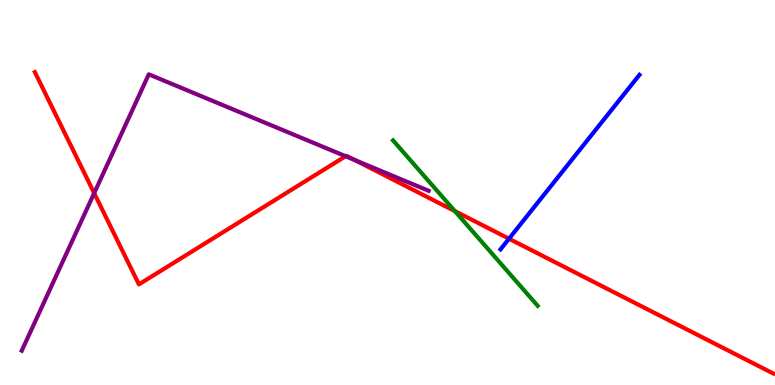[{'lines': ['blue', 'red'], 'intersections': [{'x': 6.57, 'y': 3.8}]}, {'lines': ['green', 'red'], 'intersections': [{'x': 5.87, 'y': 4.52}]}, {'lines': ['purple', 'red'], 'intersections': [{'x': 1.22, 'y': 4.98}, {'x': 4.46, 'y': 5.94}, {'x': 4.58, 'y': 5.84}]}, {'lines': ['blue', 'green'], 'intersections': []}, {'lines': ['blue', 'purple'], 'intersections': []}, {'lines': ['green', 'purple'], 'intersections': []}]